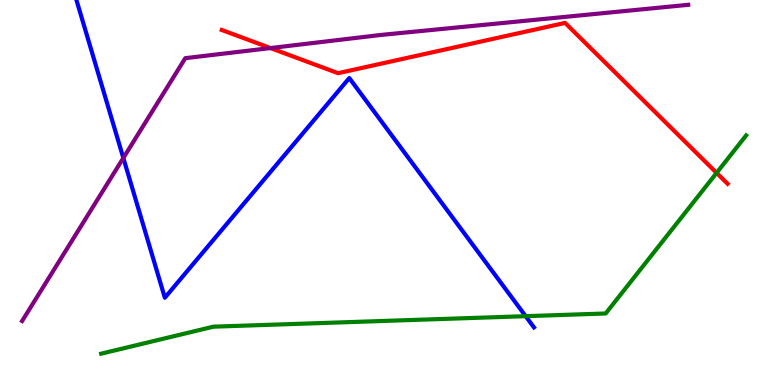[{'lines': ['blue', 'red'], 'intersections': []}, {'lines': ['green', 'red'], 'intersections': [{'x': 9.25, 'y': 5.51}]}, {'lines': ['purple', 'red'], 'intersections': [{'x': 3.49, 'y': 8.75}]}, {'lines': ['blue', 'green'], 'intersections': [{'x': 6.78, 'y': 1.79}]}, {'lines': ['blue', 'purple'], 'intersections': [{'x': 1.59, 'y': 5.9}]}, {'lines': ['green', 'purple'], 'intersections': []}]